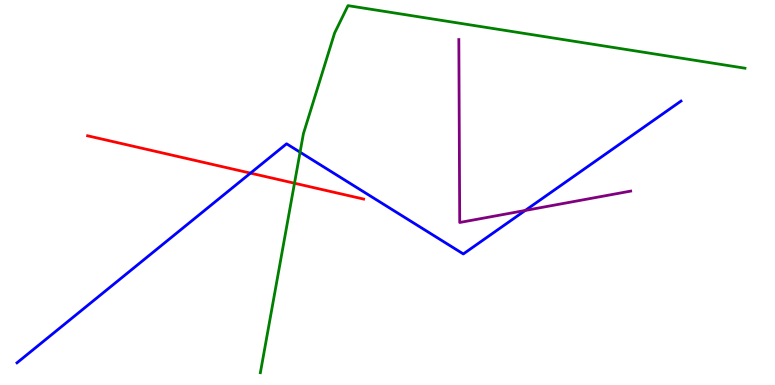[{'lines': ['blue', 'red'], 'intersections': [{'x': 3.23, 'y': 5.5}]}, {'lines': ['green', 'red'], 'intersections': [{'x': 3.8, 'y': 5.24}]}, {'lines': ['purple', 'red'], 'intersections': []}, {'lines': ['blue', 'green'], 'intersections': [{'x': 3.87, 'y': 6.05}]}, {'lines': ['blue', 'purple'], 'intersections': [{'x': 6.78, 'y': 4.53}]}, {'lines': ['green', 'purple'], 'intersections': []}]